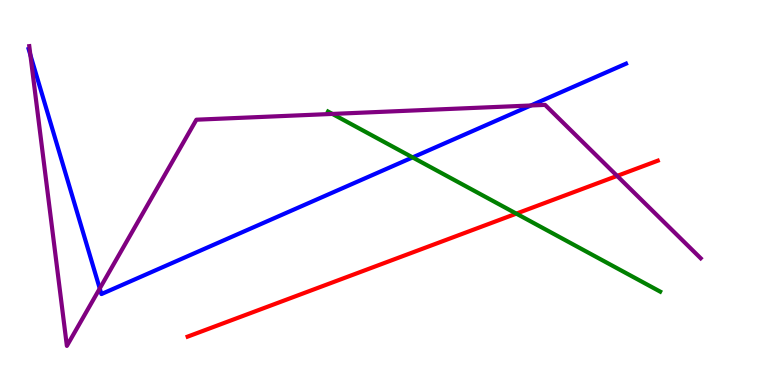[{'lines': ['blue', 'red'], 'intersections': []}, {'lines': ['green', 'red'], 'intersections': [{'x': 6.66, 'y': 4.45}]}, {'lines': ['purple', 'red'], 'intersections': [{'x': 7.96, 'y': 5.43}]}, {'lines': ['blue', 'green'], 'intersections': [{'x': 5.32, 'y': 5.91}]}, {'lines': ['blue', 'purple'], 'intersections': [{'x': 0.392, 'y': 8.57}, {'x': 1.29, 'y': 2.51}, {'x': 6.85, 'y': 7.26}]}, {'lines': ['green', 'purple'], 'intersections': [{'x': 4.29, 'y': 7.04}]}]